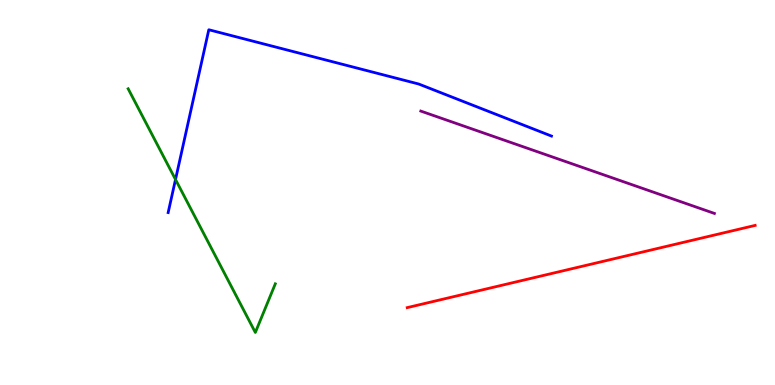[{'lines': ['blue', 'red'], 'intersections': []}, {'lines': ['green', 'red'], 'intersections': []}, {'lines': ['purple', 'red'], 'intersections': []}, {'lines': ['blue', 'green'], 'intersections': [{'x': 2.26, 'y': 5.34}]}, {'lines': ['blue', 'purple'], 'intersections': []}, {'lines': ['green', 'purple'], 'intersections': []}]